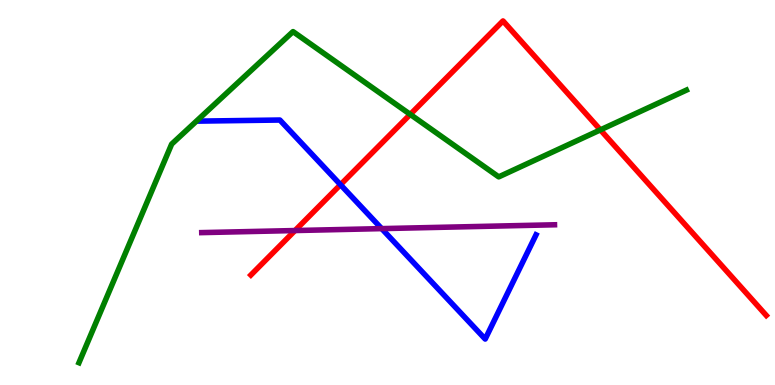[{'lines': ['blue', 'red'], 'intersections': [{'x': 4.39, 'y': 5.2}]}, {'lines': ['green', 'red'], 'intersections': [{'x': 5.29, 'y': 7.03}, {'x': 7.75, 'y': 6.63}]}, {'lines': ['purple', 'red'], 'intersections': [{'x': 3.81, 'y': 4.01}]}, {'lines': ['blue', 'green'], 'intersections': []}, {'lines': ['blue', 'purple'], 'intersections': [{'x': 4.92, 'y': 4.06}]}, {'lines': ['green', 'purple'], 'intersections': []}]